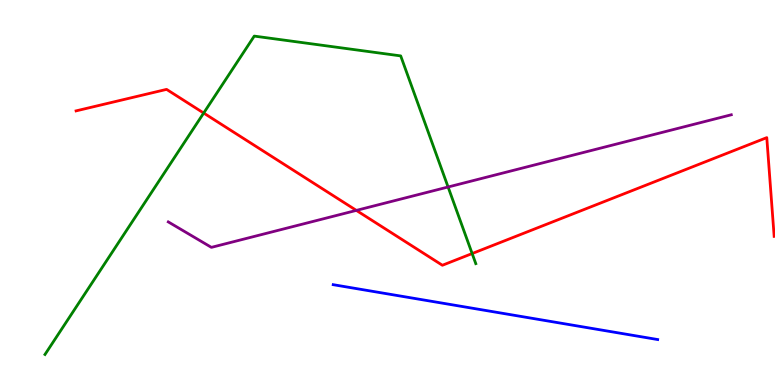[{'lines': ['blue', 'red'], 'intersections': []}, {'lines': ['green', 'red'], 'intersections': [{'x': 2.63, 'y': 7.06}, {'x': 6.09, 'y': 3.41}]}, {'lines': ['purple', 'red'], 'intersections': [{'x': 4.6, 'y': 4.54}]}, {'lines': ['blue', 'green'], 'intersections': []}, {'lines': ['blue', 'purple'], 'intersections': []}, {'lines': ['green', 'purple'], 'intersections': [{'x': 5.78, 'y': 5.14}]}]